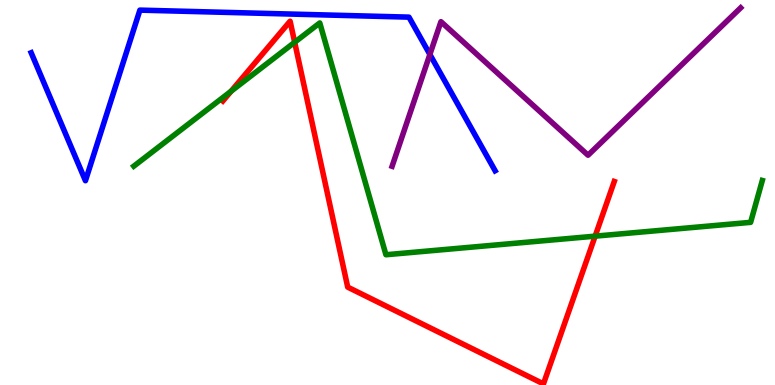[{'lines': ['blue', 'red'], 'intersections': []}, {'lines': ['green', 'red'], 'intersections': [{'x': 2.98, 'y': 7.63}, {'x': 3.8, 'y': 8.9}, {'x': 7.68, 'y': 3.87}]}, {'lines': ['purple', 'red'], 'intersections': []}, {'lines': ['blue', 'green'], 'intersections': []}, {'lines': ['blue', 'purple'], 'intersections': [{'x': 5.55, 'y': 8.59}]}, {'lines': ['green', 'purple'], 'intersections': []}]